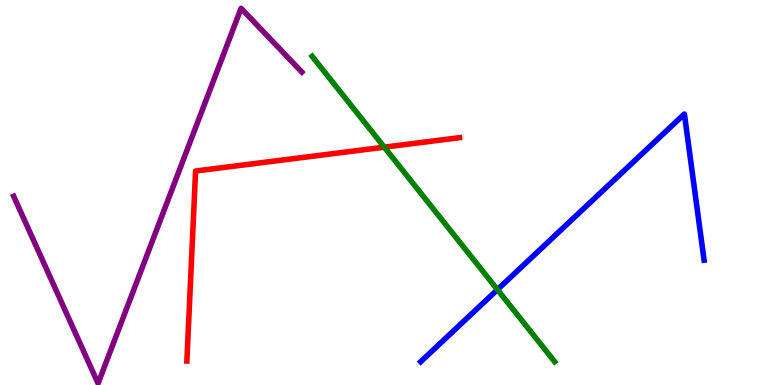[{'lines': ['blue', 'red'], 'intersections': []}, {'lines': ['green', 'red'], 'intersections': [{'x': 4.96, 'y': 6.18}]}, {'lines': ['purple', 'red'], 'intersections': []}, {'lines': ['blue', 'green'], 'intersections': [{'x': 6.42, 'y': 2.48}]}, {'lines': ['blue', 'purple'], 'intersections': []}, {'lines': ['green', 'purple'], 'intersections': []}]